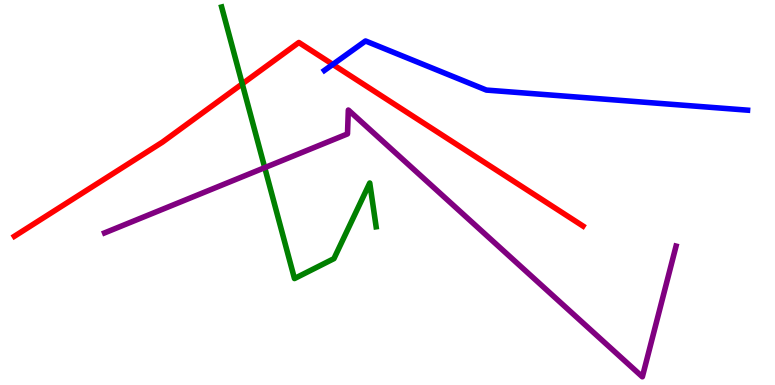[{'lines': ['blue', 'red'], 'intersections': [{'x': 4.29, 'y': 8.33}]}, {'lines': ['green', 'red'], 'intersections': [{'x': 3.13, 'y': 7.82}]}, {'lines': ['purple', 'red'], 'intersections': []}, {'lines': ['blue', 'green'], 'intersections': []}, {'lines': ['blue', 'purple'], 'intersections': []}, {'lines': ['green', 'purple'], 'intersections': [{'x': 3.42, 'y': 5.65}]}]